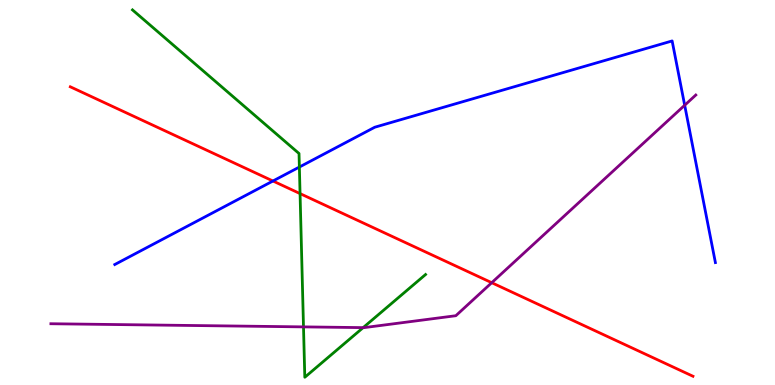[{'lines': ['blue', 'red'], 'intersections': [{'x': 3.52, 'y': 5.3}]}, {'lines': ['green', 'red'], 'intersections': [{'x': 3.87, 'y': 4.97}]}, {'lines': ['purple', 'red'], 'intersections': [{'x': 6.34, 'y': 2.66}]}, {'lines': ['blue', 'green'], 'intersections': [{'x': 3.86, 'y': 5.66}]}, {'lines': ['blue', 'purple'], 'intersections': [{'x': 8.83, 'y': 7.27}]}, {'lines': ['green', 'purple'], 'intersections': [{'x': 3.92, 'y': 1.51}, {'x': 4.69, 'y': 1.49}]}]